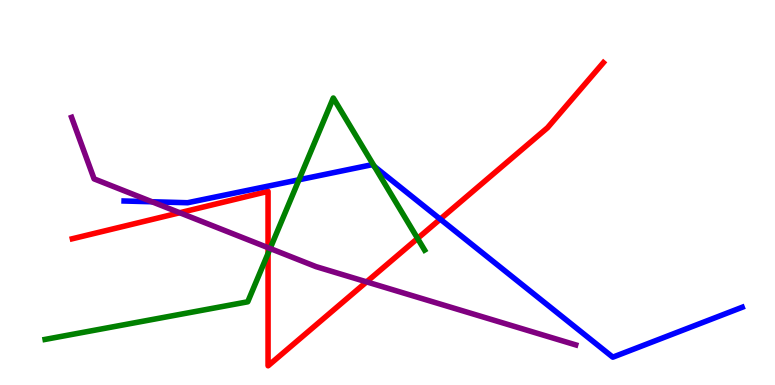[{'lines': ['blue', 'red'], 'intersections': [{'x': 5.68, 'y': 4.31}]}, {'lines': ['green', 'red'], 'intersections': [{'x': 3.46, 'y': 3.42}, {'x': 5.39, 'y': 3.81}]}, {'lines': ['purple', 'red'], 'intersections': [{'x': 2.32, 'y': 4.47}, {'x': 3.46, 'y': 3.57}, {'x': 4.73, 'y': 2.68}]}, {'lines': ['blue', 'green'], 'intersections': [{'x': 3.86, 'y': 5.33}, {'x': 4.83, 'y': 5.68}]}, {'lines': ['blue', 'purple'], 'intersections': [{'x': 1.96, 'y': 4.76}]}, {'lines': ['green', 'purple'], 'intersections': [{'x': 3.49, 'y': 3.55}]}]